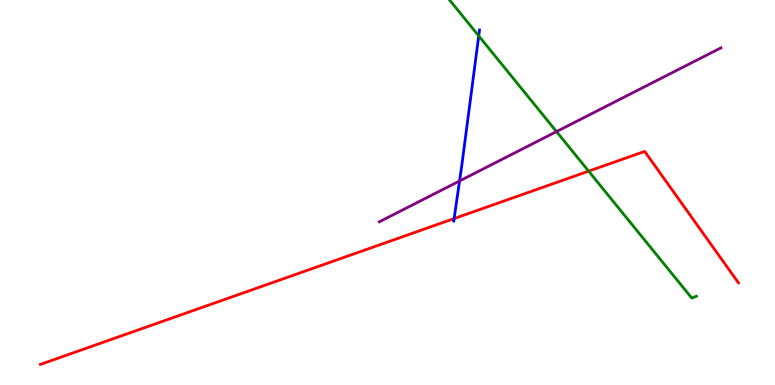[{'lines': ['blue', 'red'], 'intersections': [{'x': 5.86, 'y': 4.32}]}, {'lines': ['green', 'red'], 'intersections': [{'x': 7.6, 'y': 5.55}]}, {'lines': ['purple', 'red'], 'intersections': []}, {'lines': ['blue', 'green'], 'intersections': [{'x': 6.18, 'y': 9.07}]}, {'lines': ['blue', 'purple'], 'intersections': [{'x': 5.93, 'y': 5.3}]}, {'lines': ['green', 'purple'], 'intersections': [{'x': 7.18, 'y': 6.58}]}]